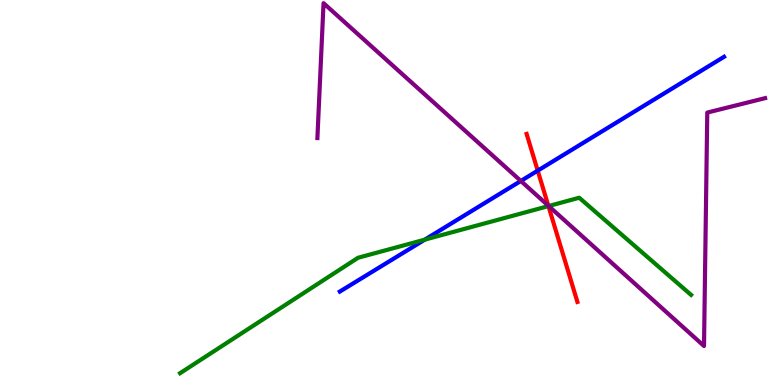[{'lines': ['blue', 'red'], 'intersections': [{'x': 6.94, 'y': 5.57}]}, {'lines': ['green', 'red'], 'intersections': [{'x': 7.08, 'y': 4.65}]}, {'lines': ['purple', 'red'], 'intersections': [{'x': 7.08, 'y': 4.66}]}, {'lines': ['blue', 'green'], 'intersections': [{'x': 5.48, 'y': 3.78}]}, {'lines': ['blue', 'purple'], 'intersections': [{'x': 6.72, 'y': 5.3}]}, {'lines': ['green', 'purple'], 'intersections': [{'x': 7.08, 'y': 4.65}]}]